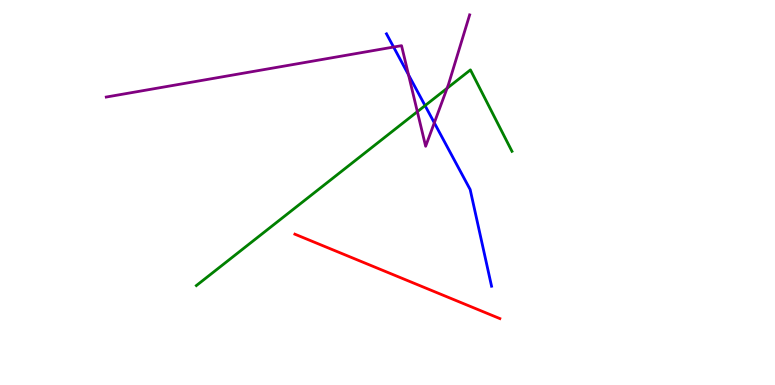[{'lines': ['blue', 'red'], 'intersections': []}, {'lines': ['green', 'red'], 'intersections': []}, {'lines': ['purple', 'red'], 'intersections': []}, {'lines': ['blue', 'green'], 'intersections': [{'x': 5.48, 'y': 7.26}]}, {'lines': ['blue', 'purple'], 'intersections': [{'x': 5.08, 'y': 8.78}, {'x': 5.27, 'y': 8.06}, {'x': 5.6, 'y': 6.81}]}, {'lines': ['green', 'purple'], 'intersections': [{'x': 5.39, 'y': 7.1}, {'x': 5.77, 'y': 7.71}]}]